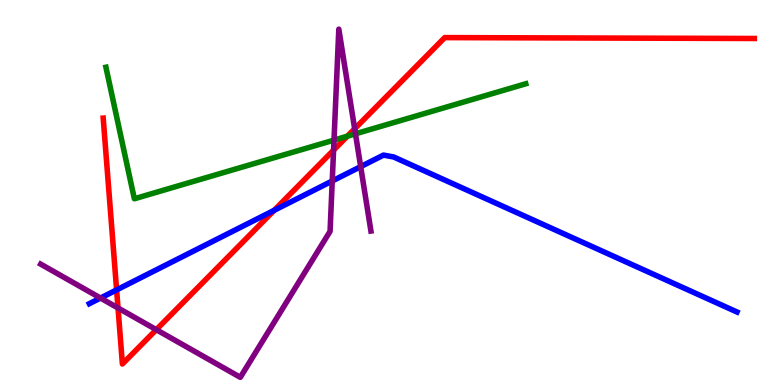[{'lines': ['blue', 'red'], 'intersections': [{'x': 1.5, 'y': 2.47}, {'x': 3.54, 'y': 4.54}]}, {'lines': ['green', 'red'], 'intersections': [{'x': 4.48, 'y': 6.46}]}, {'lines': ['purple', 'red'], 'intersections': [{'x': 1.52, 'y': 2.0}, {'x': 2.02, 'y': 1.44}, {'x': 4.3, 'y': 6.1}, {'x': 4.58, 'y': 6.65}]}, {'lines': ['blue', 'green'], 'intersections': []}, {'lines': ['blue', 'purple'], 'intersections': [{'x': 1.3, 'y': 2.26}, {'x': 4.29, 'y': 5.3}, {'x': 4.65, 'y': 5.67}]}, {'lines': ['green', 'purple'], 'intersections': [{'x': 4.31, 'y': 6.36}, {'x': 4.59, 'y': 6.52}]}]